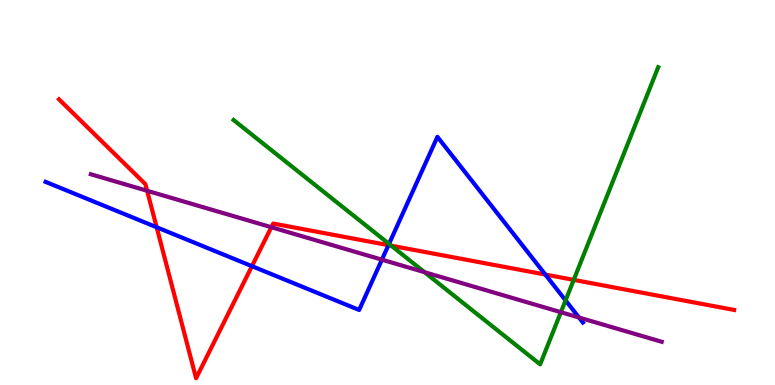[{'lines': ['blue', 'red'], 'intersections': [{'x': 2.02, 'y': 4.1}, {'x': 3.25, 'y': 3.09}, {'x': 5.01, 'y': 3.63}, {'x': 7.04, 'y': 2.87}]}, {'lines': ['green', 'red'], 'intersections': [{'x': 5.05, 'y': 3.62}, {'x': 7.4, 'y': 2.73}]}, {'lines': ['purple', 'red'], 'intersections': [{'x': 1.9, 'y': 5.04}, {'x': 3.5, 'y': 4.1}]}, {'lines': ['blue', 'green'], 'intersections': [{'x': 5.02, 'y': 3.66}, {'x': 7.3, 'y': 2.2}]}, {'lines': ['blue', 'purple'], 'intersections': [{'x': 4.93, 'y': 3.26}, {'x': 7.47, 'y': 1.75}]}, {'lines': ['green', 'purple'], 'intersections': [{'x': 5.48, 'y': 2.93}, {'x': 7.24, 'y': 1.89}]}]